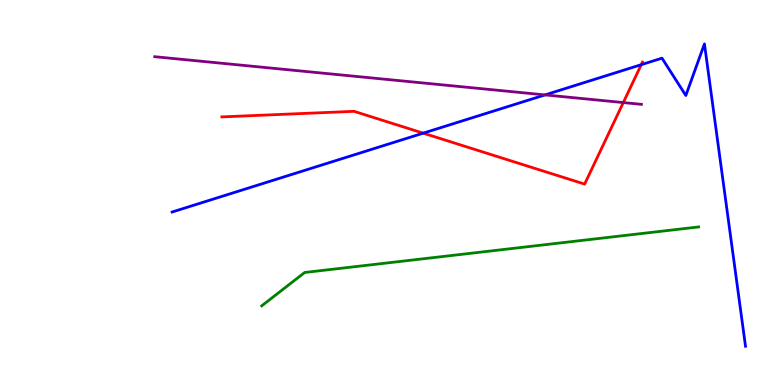[{'lines': ['blue', 'red'], 'intersections': [{'x': 5.46, 'y': 6.54}, {'x': 8.27, 'y': 8.32}]}, {'lines': ['green', 'red'], 'intersections': []}, {'lines': ['purple', 'red'], 'intersections': [{'x': 8.04, 'y': 7.34}]}, {'lines': ['blue', 'green'], 'intersections': []}, {'lines': ['blue', 'purple'], 'intersections': [{'x': 7.03, 'y': 7.53}]}, {'lines': ['green', 'purple'], 'intersections': []}]